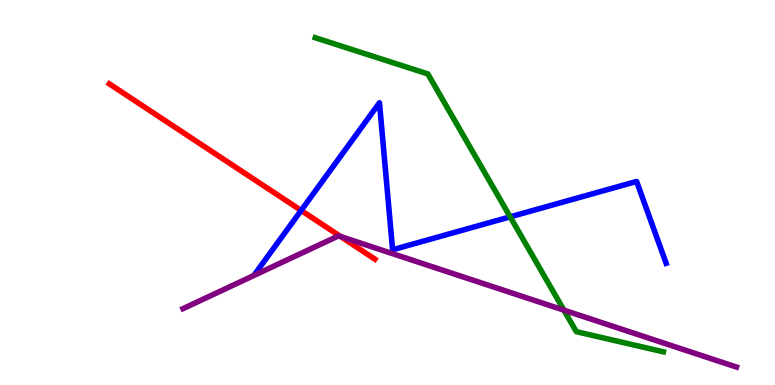[{'lines': ['blue', 'red'], 'intersections': [{'x': 3.89, 'y': 4.53}]}, {'lines': ['green', 'red'], 'intersections': []}, {'lines': ['purple', 'red'], 'intersections': [{'x': 4.4, 'y': 3.86}]}, {'lines': ['blue', 'green'], 'intersections': [{'x': 6.58, 'y': 4.37}]}, {'lines': ['blue', 'purple'], 'intersections': []}, {'lines': ['green', 'purple'], 'intersections': [{'x': 7.28, 'y': 1.94}]}]